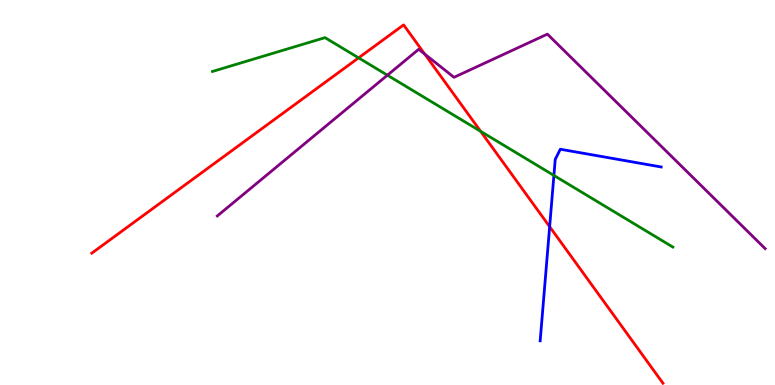[{'lines': ['blue', 'red'], 'intersections': [{'x': 7.09, 'y': 4.11}]}, {'lines': ['green', 'red'], 'intersections': [{'x': 4.63, 'y': 8.5}, {'x': 6.2, 'y': 6.59}]}, {'lines': ['purple', 'red'], 'intersections': [{'x': 5.48, 'y': 8.59}]}, {'lines': ['blue', 'green'], 'intersections': [{'x': 7.15, 'y': 5.44}]}, {'lines': ['blue', 'purple'], 'intersections': []}, {'lines': ['green', 'purple'], 'intersections': [{'x': 5.0, 'y': 8.05}]}]